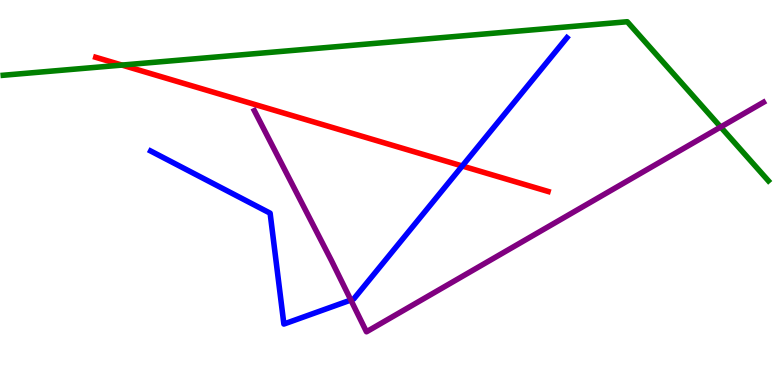[{'lines': ['blue', 'red'], 'intersections': [{'x': 5.96, 'y': 5.69}]}, {'lines': ['green', 'red'], 'intersections': [{'x': 1.57, 'y': 8.31}]}, {'lines': ['purple', 'red'], 'intersections': []}, {'lines': ['blue', 'green'], 'intersections': []}, {'lines': ['blue', 'purple'], 'intersections': [{'x': 4.53, 'y': 2.21}]}, {'lines': ['green', 'purple'], 'intersections': [{'x': 9.3, 'y': 6.7}]}]